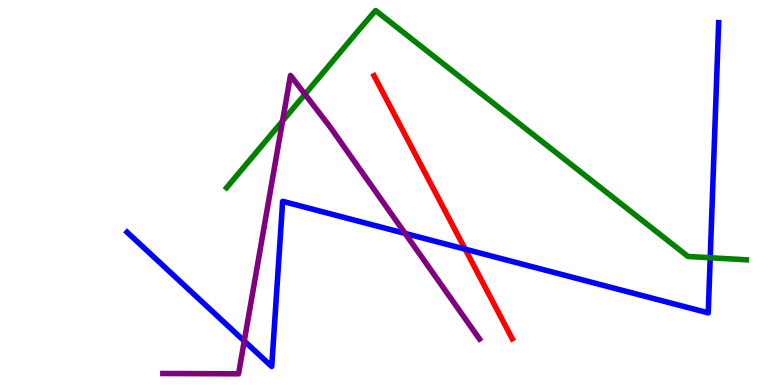[{'lines': ['blue', 'red'], 'intersections': [{'x': 6.0, 'y': 3.53}]}, {'lines': ['green', 'red'], 'intersections': []}, {'lines': ['purple', 'red'], 'intersections': []}, {'lines': ['blue', 'green'], 'intersections': [{'x': 9.16, 'y': 3.31}]}, {'lines': ['blue', 'purple'], 'intersections': [{'x': 3.15, 'y': 1.14}, {'x': 5.23, 'y': 3.94}]}, {'lines': ['green', 'purple'], 'intersections': [{'x': 3.65, 'y': 6.86}, {'x': 3.94, 'y': 7.55}]}]